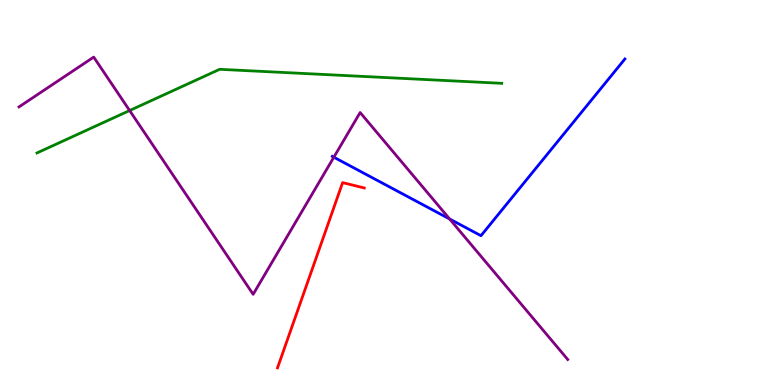[{'lines': ['blue', 'red'], 'intersections': []}, {'lines': ['green', 'red'], 'intersections': []}, {'lines': ['purple', 'red'], 'intersections': []}, {'lines': ['blue', 'green'], 'intersections': []}, {'lines': ['blue', 'purple'], 'intersections': [{'x': 4.31, 'y': 5.92}, {'x': 5.8, 'y': 4.31}]}, {'lines': ['green', 'purple'], 'intersections': [{'x': 1.67, 'y': 7.13}]}]